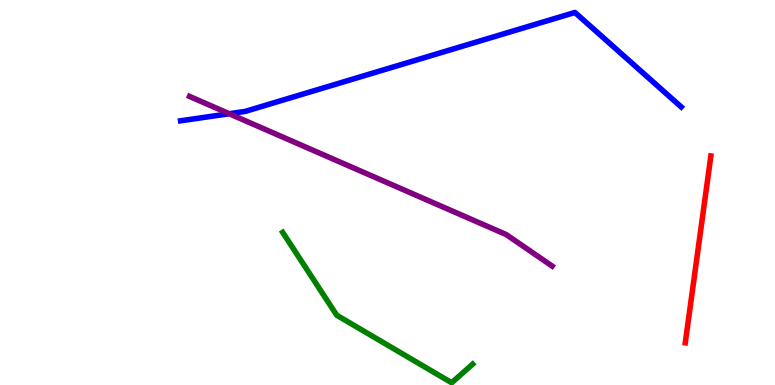[{'lines': ['blue', 'red'], 'intersections': []}, {'lines': ['green', 'red'], 'intersections': []}, {'lines': ['purple', 'red'], 'intersections': []}, {'lines': ['blue', 'green'], 'intersections': []}, {'lines': ['blue', 'purple'], 'intersections': [{'x': 2.96, 'y': 7.05}]}, {'lines': ['green', 'purple'], 'intersections': []}]